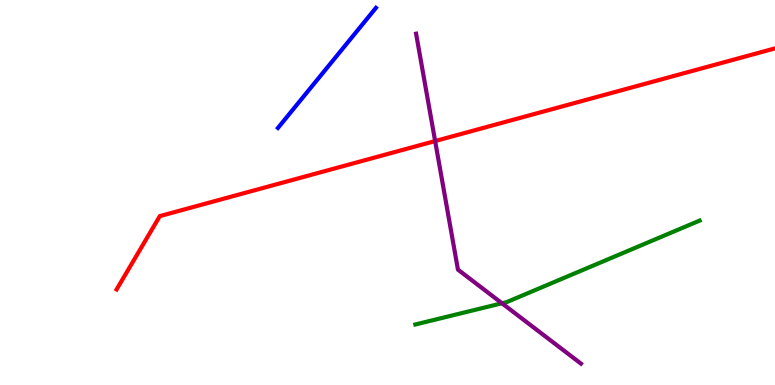[{'lines': ['blue', 'red'], 'intersections': []}, {'lines': ['green', 'red'], 'intersections': []}, {'lines': ['purple', 'red'], 'intersections': [{'x': 5.61, 'y': 6.34}]}, {'lines': ['blue', 'green'], 'intersections': []}, {'lines': ['blue', 'purple'], 'intersections': []}, {'lines': ['green', 'purple'], 'intersections': [{'x': 6.48, 'y': 2.12}]}]